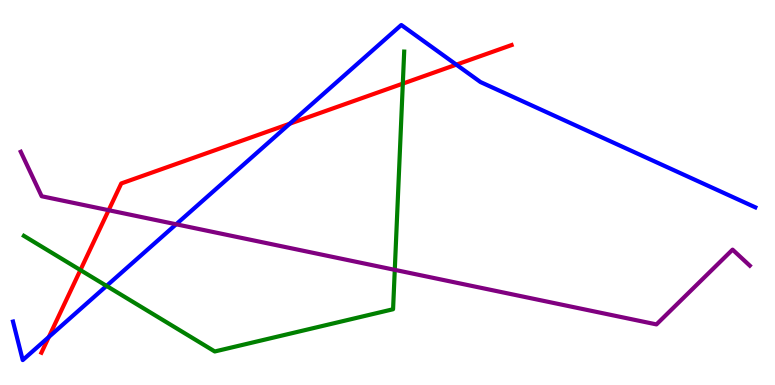[{'lines': ['blue', 'red'], 'intersections': [{'x': 0.63, 'y': 1.25}, {'x': 3.74, 'y': 6.79}, {'x': 5.89, 'y': 8.32}]}, {'lines': ['green', 'red'], 'intersections': [{'x': 1.04, 'y': 2.99}, {'x': 5.2, 'y': 7.83}]}, {'lines': ['purple', 'red'], 'intersections': [{'x': 1.4, 'y': 4.54}]}, {'lines': ['blue', 'green'], 'intersections': [{'x': 1.37, 'y': 2.57}]}, {'lines': ['blue', 'purple'], 'intersections': [{'x': 2.27, 'y': 4.17}]}, {'lines': ['green', 'purple'], 'intersections': [{'x': 5.09, 'y': 2.99}]}]